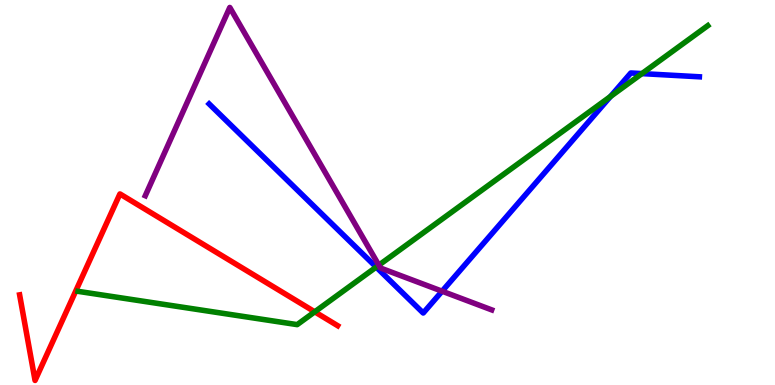[{'lines': ['blue', 'red'], 'intersections': []}, {'lines': ['green', 'red'], 'intersections': [{'x': 4.06, 'y': 1.9}]}, {'lines': ['purple', 'red'], 'intersections': []}, {'lines': ['blue', 'green'], 'intersections': [{'x': 4.85, 'y': 3.06}, {'x': 7.88, 'y': 7.49}, {'x': 8.28, 'y': 8.09}]}, {'lines': ['blue', 'purple'], 'intersections': [{'x': 5.7, 'y': 2.44}]}, {'lines': ['green', 'purple'], 'intersections': [{'x': 4.89, 'y': 3.11}]}]